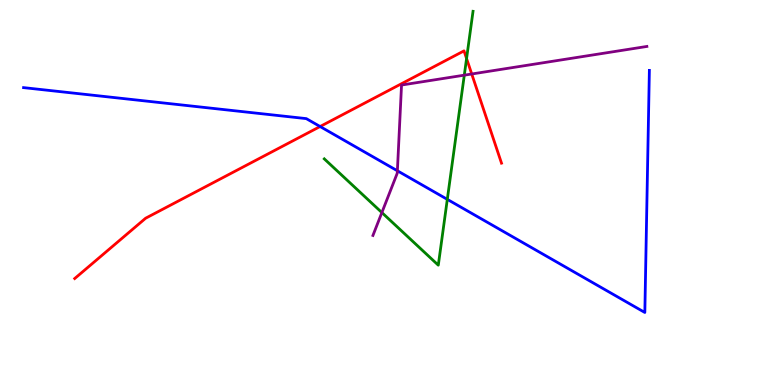[{'lines': ['blue', 'red'], 'intersections': [{'x': 4.13, 'y': 6.71}]}, {'lines': ['green', 'red'], 'intersections': [{'x': 6.02, 'y': 8.48}]}, {'lines': ['purple', 'red'], 'intersections': [{'x': 6.09, 'y': 8.08}]}, {'lines': ['blue', 'green'], 'intersections': [{'x': 5.77, 'y': 4.82}]}, {'lines': ['blue', 'purple'], 'intersections': [{'x': 5.13, 'y': 5.56}]}, {'lines': ['green', 'purple'], 'intersections': [{'x': 4.93, 'y': 4.48}, {'x': 5.99, 'y': 8.05}]}]